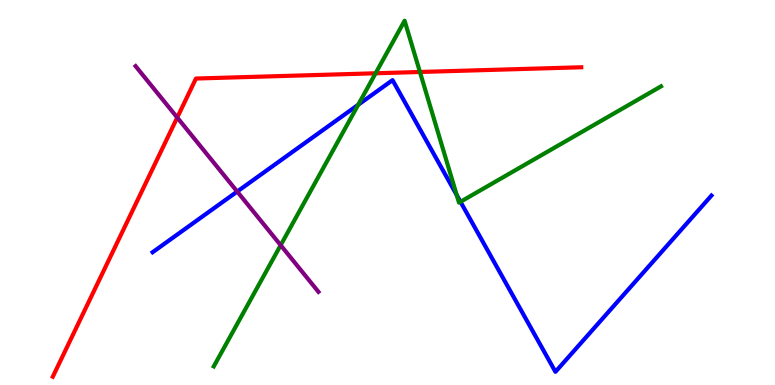[{'lines': ['blue', 'red'], 'intersections': []}, {'lines': ['green', 'red'], 'intersections': [{'x': 4.85, 'y': 8.1}, {'x': 5.42, 'y': 8.13}]}, {'lines': ['purple', 'red'], 'intersections': [{'x': 2.29, 'y': 6.95}]}, {'lines': ['blue', 'green'], 'intersections': [{'x': 4.62, 'y': 7.28}, {'x': 5.89, 'y': 4.93}, {'x': 5.94, 'y': 4.76}]}, {'lines': ['blue', 'purple'], 'intersections': [{'x': 3.06, 'y': 5.02}]}, {'lines': ['green', 'purple'], 'intersections': [{'x': 3.62, 'y': 3.63}]}]